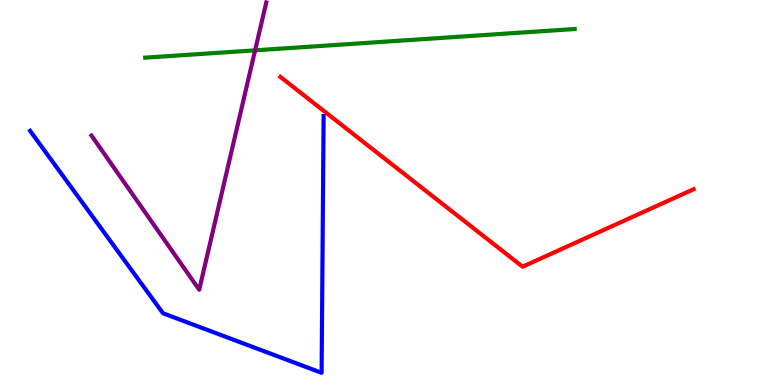[{'lines': ['blue', 'red'], 'intersections': []}, {'lines': ['green', 'red'], 'intersections': []}, {'lines': ['purple', 'red'], 'intersections': []}, {'lines': ['blue', 'green'], 'intersections': []}, {'lines': ['blue', 'purple'], 'intersections': []}, {'lines': ['green', 'purple'], 'intersections': [{'x': 3.29, 'y': 8.69}]}]